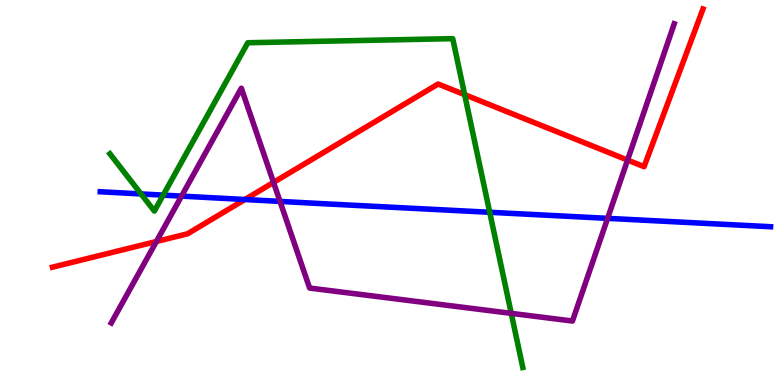[{'lines': ['blue', 'red'], 'intersections': [{'x': 3.16, 'y': 4.82}]}, {'lines': ['green', 'red'], 'intersections': [{'x': 6.0, 'y': 7.54}]}, {'lines': ['purple', 'red'], 'intersections': [{'x': 2.02, 'y': 3.73}, {'x': 3.53, 'y': 5.26}, {'x': 8.1, 'y': 5.84}]}, {'lines': ['blue', 'green'], 'intersections': [{'x': 1.82, 'y': 4.96}, {'x': 2.11, 'y': 4.93}, {'x': 6.32, 'y': 4.49}]}, {'lines': ['blue', 'purple'], 'intersections': [{'x': 2.34, 'y': 4.91}, {'x': 3.61, 'y': 4.77}, {'x': 7.84, 'y': 4.33}]}, {'lines': ['green', 'purple'], 'intersections': [{'x': 6.6, 'y': 1.86}]}]